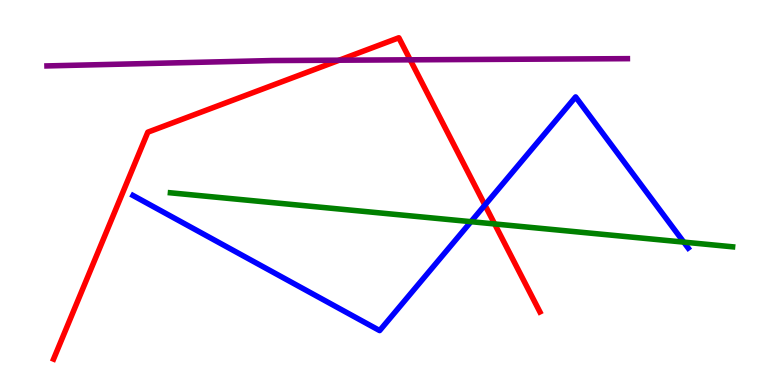[{'lines': ['blue', 'red'], 'intersections': [{'x': 6.26, 'y': 4.67}]}, {'lines': ['green', 'red'], 'intersections': [{'x': 6.38, 'y': 4.18}]}, {'lines': ['purple', 'red'], 'intersections': [{'x': 4.38, 'y': 8.44}, {'x': 5.29, 'y': 8.45}]}, {'lines': ['blue', 'green'], 'intersections': [{'x': 6.08, 'y': 4.24}, {'x': 8.82, 'y': 3.71}]}, {'lines': ['blue', 'purple'], 'intersections': []}, {'lines': ['green', 'purple'], 'intersections': []}]